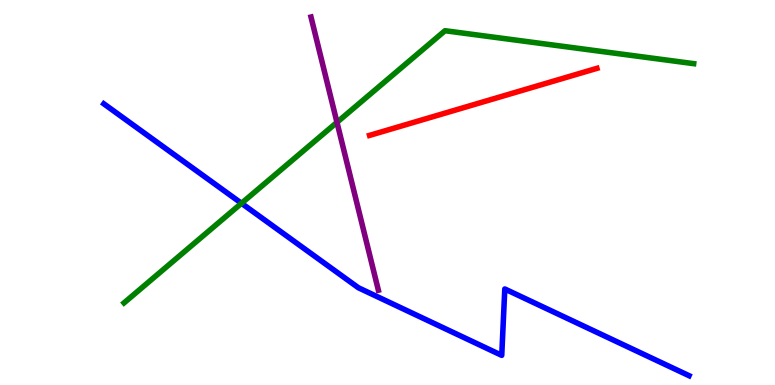[{'lines': ['blue', 'red'], 'intersections': []}, {'lines': ['green', 'red'], 'intersections': []}, {'lines': ['purple', 'red'], 'intersections': []}, {'lines': ['blue', 'green'], 'intersections': [{'x': 3.12, 'y': 4.72}]}, {'lines': ['blue', 'purple'], 'intersections': []}, {'lines': ['green', 'purple'], 'intersections': [{'x': 4.35, 'y': 6.82}]}]